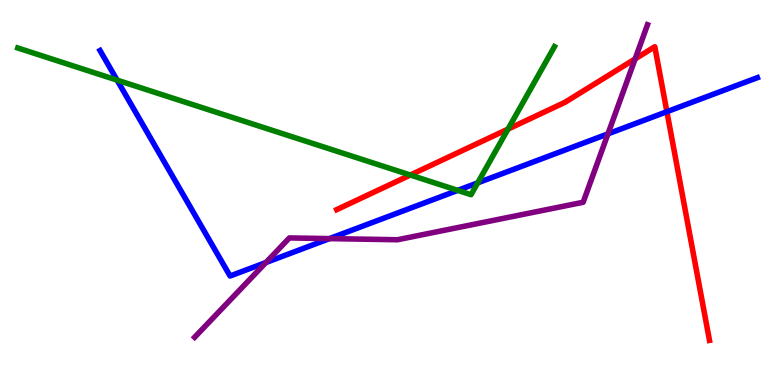[{'lines': ['blue', 'red'], 'intersections': [{'x': 8.61, 'y': 7.1}]}, {'lines': ['green', 'red'], 'intersections': [{'x': 5.29, 'y': 5.45}, {'x': 6.55, 'y': 6.65}]}, {'lines': ['purple', 'red'], 'intersections': [{'x': 8.2, 'y': 8.47}]}, {'lines': ['blue', 'green'], 'intersections': [{'x': 1.51, 'y': 7.92}, {'x': 5.91, 'y': 5.06}, {'x': 6.16, 'y': 5.25}]}, {'lines': ['blue', 'purple'], 'intersections': [{'x': 3.43, 'y': 3.18}, {'x': 4.25, 'y': 3.8}, {'x': 7.84, 'y': 6.52}]}, {'lines': ['green', 'purple'], 'intersections': []}]